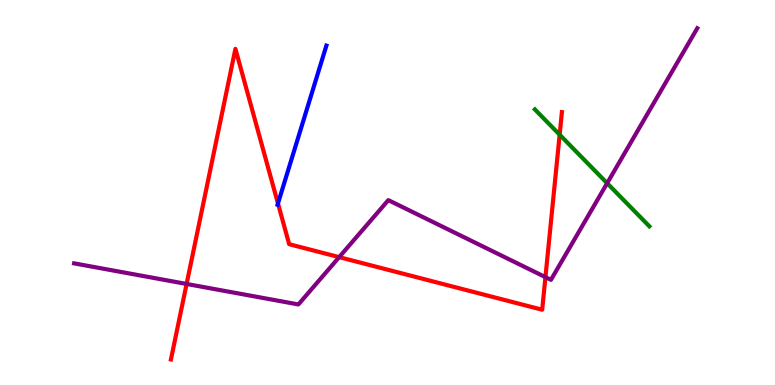[{'lines': ['blue', 'red'], 'intersections': [{'x': 3.59, 'y': 4.72}]}, {'lines': ['green', 'red'], 'intersections': [{'x': 7.22, 'y': 6.5}]}, {'lines': ['purple', 'red'], 'intersections': [{'x': 2.41, 'y': 2.62}, {'x': 4.38, 'y': 3.32}, {'x': 7.04, 'y': 2.8}]}, {'lines': ['blue', 'green'], 'intersections': []}, {'lines': ['blue', 'purple'], 'intersections': []}, {'lines': ['green', 'purple'], 'intersections': [{'x': 7.83, 'y': 5.24}]}]